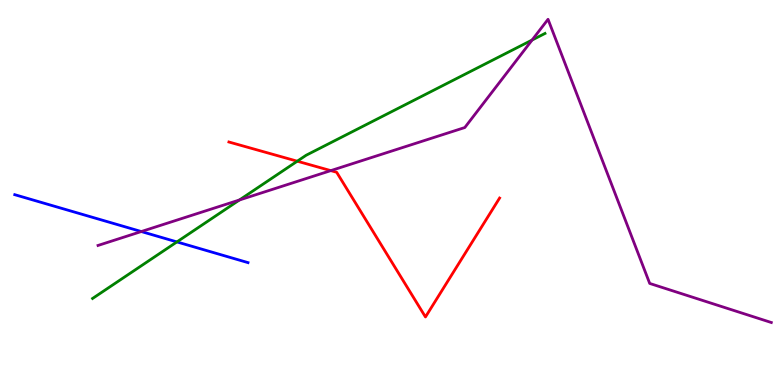[{'lines': ['blue', 'red'], 'intersections': []}, {'lines': ['green', 'red'], 'intersections': [{'x': 3.84, 'y': 5.81}]}, {'lines': ['purple', 'red'], 'intersections': [{'x': 4.27, 'y': 5.57}]}, {'lines': ['blue', 'green'], 'intersections': [{'x': 2.28, 'y': 3.72}]}, {'lines': ['blue', 'purple'], 'intersections': [{'x': 1.82, 'y': 3.99}]}, {'lines': ['green', 'purple'], 'intersections': [{'x': 3.09, 'y': 4.81}, {'x': 6.87, 'y': 8.96}]}]